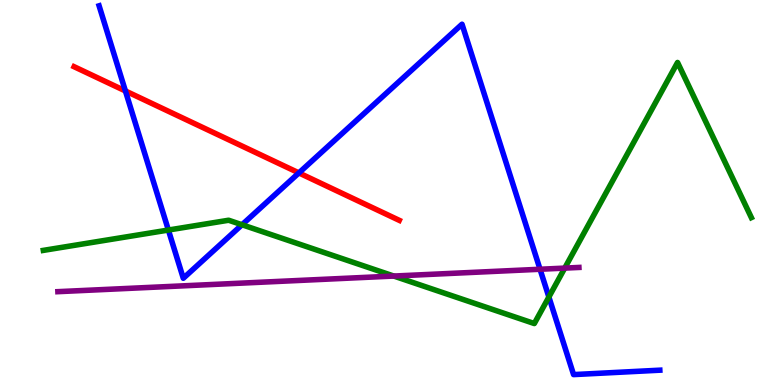[{'lines': ['blue', 'red'], 'intersections': [{'x': 1.62, 'y': 7.64}, {'x': 3.86, 'y': 5.51}]}, {'lines': ['green', 'red'], 'intersections': []}, {'lines': ['purple', 'red'], 'intersections': []}, {'lines': ['blue', 'green'], 'intersections': [{'x': 2.17, 'y': 4.02}, {'x': 3.12, 'y': 4.16}, {'x': 7.08, 'y': 2.29}]}, {'lines': ['blue', 'purple'], 'intersections': [{'x': 6.97, 'y': 3.01}]}, {'lines': ['green', 'purple'], 'intersections': [{'x': 5.08, 'y': 2.83}, {'x': 7.29, 'y': 3.04}]}]